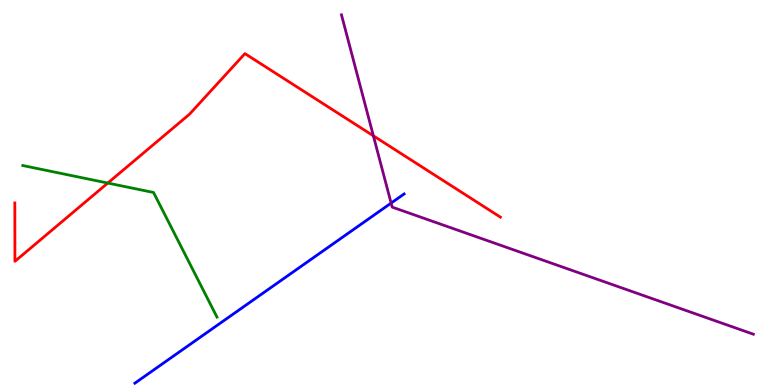[{'lines': ['blue', 'red'], 'intersections': []}, {'lines': ['green', 'red'], 'intersections': [{'x': 1.39, 'y': 5.25}]}, {'lines': ['purple', 'red'], 'intersections': [{'x': 4.82, 'y': 6.47}]}, {'lines': ['blue', 'green'], 'intersections': []}, {'lines': ['blue', 'purple'], 'intersections': [{'x': 5.05, 'y': 4.73}]}, {'lines': ['green', 'purple'], 'intersections': []}]